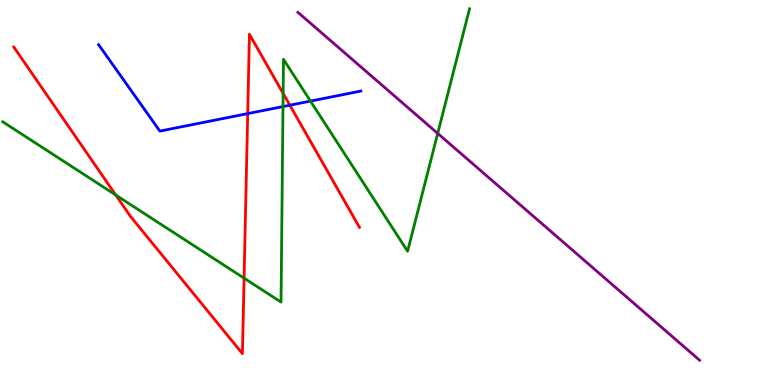[{'lines': ['blue', 'red'], 'intersections': [{'x': 3.2, 'y': 7.05}, {'x': 3.74, 'y': 7.27}]}, {'lines': ['green', 'red'], 'intersections': [{'x': 1.49, 'y': 4.93}, {'x': 3.15, 'y': 2.77}, {'x': 3.65, 'y': 7.57}]}, {'lines': ['purple', 'red'], 'intersections': []}, {'lines': ['blue', 'green'], 'intersections': [{'x': 3.65, 'y': 7.23}, {'x': 4.01, 'y': 7.37}]}, {'lines': ['blue', 'purple'], 'intersections': []}, {'lines': ['green', 'purple'], 'intersections': [{'x': 5.65, 'y': 6.53}]}]